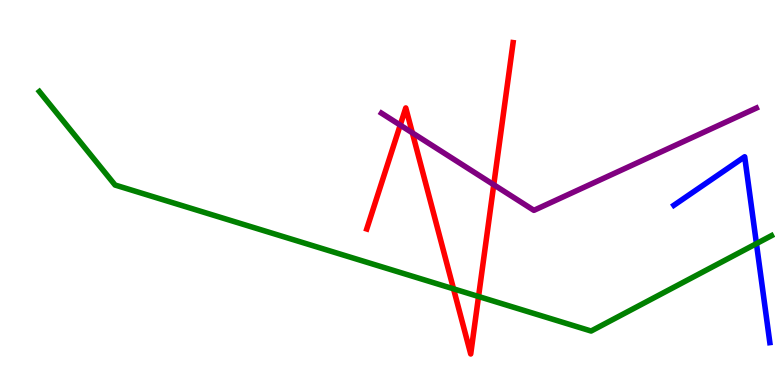[{'lines': ['blue', 'red'], 'intersections': []}, {'lines': ['green', 'red'], 'intersections': [{'x': 5.85, 'y': 2.5}, {'x': 6.17, 'y': 2.3}]}, {'lines': ['purple', 'red'], 'intersections': [{'x': 5.16, 'y': 6.75}, {'x': 5.32, 'y': 6.55}, {'x': 6.37, 'y': 5.2}]}, {'lines': ['blue', 'green'], 'intersections': [{'x': 9.76, 'y': 3.67}]}, {'lines': ['blue', 'purple'], 'intersections': []}, {'lines': ['green', 'purple'], 'intersections': []}]